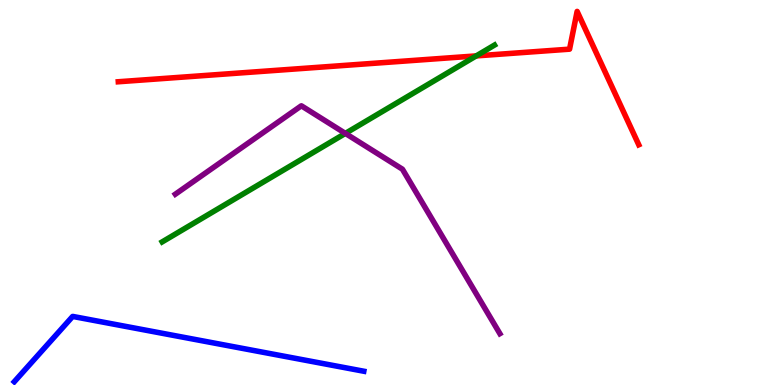[{'lines': ['blue', 'red'], 'intersections': []}, {'lines': ['green', 'red'], 'intersections': [{'x': 6.14, 'y': 8.55}]}, {'lines': ['purple', 'red'], 'intersections': []}, {'lines': ['blue', 'green'], 'intersections': []}, {'lines': ['blue', 'purple'], 'intersections': []}, {'lines': ['green', 'purple'], 'intersections': [{'x': 4.46, 'y': 6.54}]}]